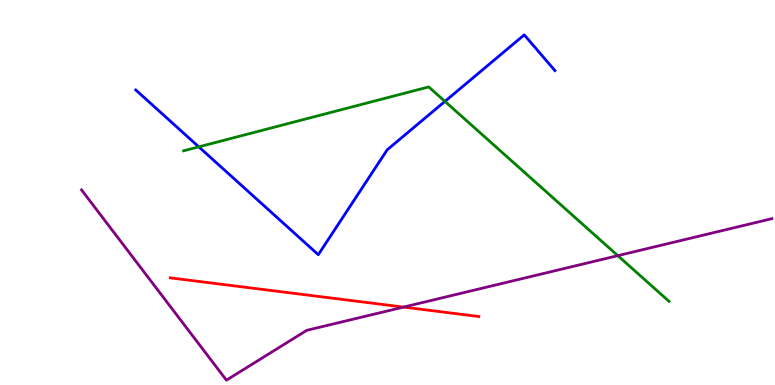[{'lines': ['blue', 'red'], 'intersections': []}, {'lines': ['green', 'red'], 'intersections': []}, {'lines': ['purple', 'red'], 'intersections': [{'x': 5.21, 'y': 2.02}]}, {'lines': ['blue', 'green'], 'intersections': [{'x': 2.56, 'y': 6.19}, {'x': 5.74, 'y': 7.37}]}, {'lines': ['blue', 'purple'], 'intersections': []}, {'lines': ['green', 'purple'], 'intersections': [{'x': 7.97, 'y': 3.36}]}]